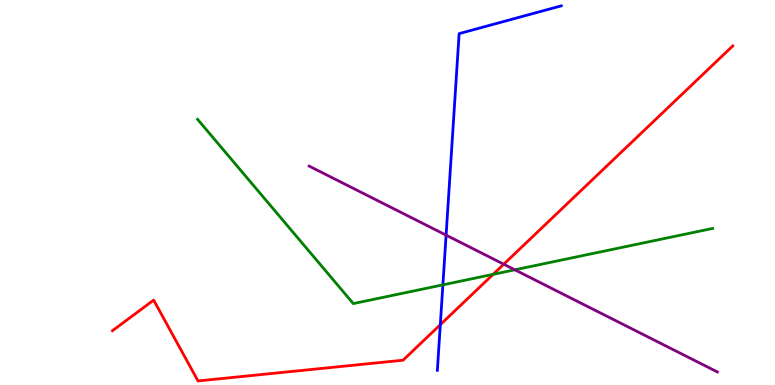[{'lines': ['blue', 'red'], 'intersections': [{'x': 5.68, 'y': 1.57}]}, {'lines': ['green', 'red'], 'intersections': [{'x': 6.36, 'y': 2.87}]}, {'lines': ['purple', 'red'], 'intersections': [{'x': 6.5, 'y': 3.14}]}, {'lines': ['blue', 'green'], 'intersections': [{'x': 5.71, 'y': 2.6}]}, {'lines': ['blue', 'purple'], 'intersections': [{'x': 5.76, 'y': 3.89}]}, {'lines': ['green', 'purple'], 'intersections': [{'x': 6.64, 'y': 2.99}]}]